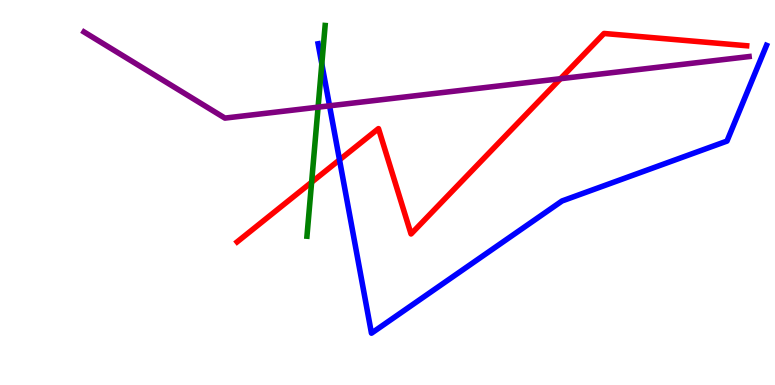[{'lines': ['blue', 'red'], 'intersections': [{'x': 4.38, 'y': 5.85}]}, {'lines': ['green', 'red'], 'intersections': [{'x': 4.02, 'y': 5.27}]}, {'lines': ['purple', 'red'], 'intersections': [{'x': 7.23, 'y': 7.96}]}, {'lines': ['blue', 'green'], 'intersections': [{'x': 4.15, 'y': 8.34}]}, {'lines': ['blue', 'purple'], 'intersections': [{'x': 4.25, 'y': 7.25}]}, {'lines': ['green', 'purple'], 'intersections': [{'x': 4.1, 'y': 7.22}]}]